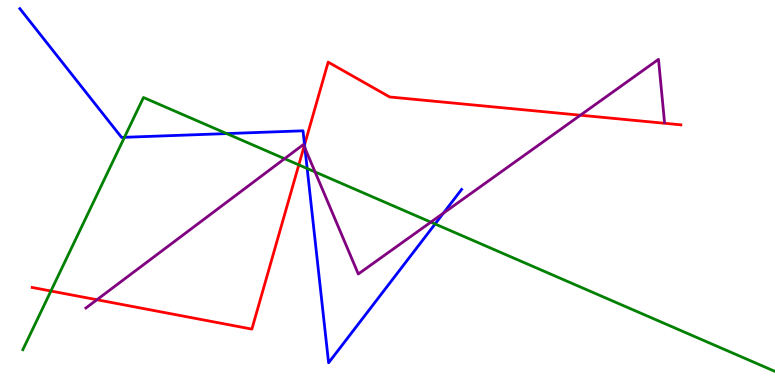[{'lines': ['blue', 'red'], 'intersections': [{'x': 3.93, 'y': 6.24}]}, {'lines': ['green', 'red'], 'intersections': [{'x': 0.657, 'y': 2.44}, {'x': 3.86, 'y': 5.72}]}, {'lines': ['purple', 'red'], 'intersections': [{'x': 1.25, 'y': 2.21}, {'x': 3.92, 'y': 6.2}, {'x': 7.49, 'y': 7.01}]}, {'lines': ['blue', 'green'], 'intersections': [{'x': 1.61, 'y': 6.43}, {'x': 2.92, 'y': 6.53}, {'x': 3.96, 'y': 5.62}, {'x': 5.61, 'y': 4.18}]}, {'lines': ['blue', 'purple'], 'intersections': [{'x': 3.93, 'y': 6.16}, {'x': 5.72, 'y': 4.46}]}, {'lines': ['green', 'purple'], 'intersections': [{'x': 3.67, 'y': 5.88}, {'x': 4.07, 'y': 5.53}, {'x': 5.56, 'y': 4.23}]}]